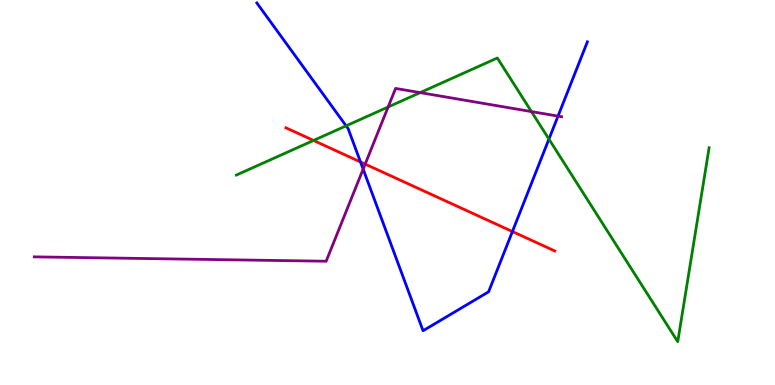[{'lines': ['blue', 'red'], 'intersections': [{'x': 4.65, 'y': 5.79}, {'x': 6.61, 'y': 3.99}]}, {'lines': ['green', 'red'], 'intersections': [{'x': 4.05, 'y': 6.35}]}, {'lines': ['purple', 'red'], 'intersections': [{'x': 4.71, 'y': 5.74}]}, {'lines': ['blue', 'green'], 'intersections': [{'x': 4.47, 'y': 6.73}, {'x': 7.08, 'y': 6.39}]}, {'lines': ['blue', 'purple'], 'intersections': [{'x': 4.69, 'y': 5.61}, {'x': 7.2, 'y': 6.98}]}, {'lines': ['green', 'purple'], 'intersections': [{'x': 5.01, 'y': 7.22}, {'x': 5.42, 'y': 7.59}, {'x': 6.86, 'y': 7.1}]}]